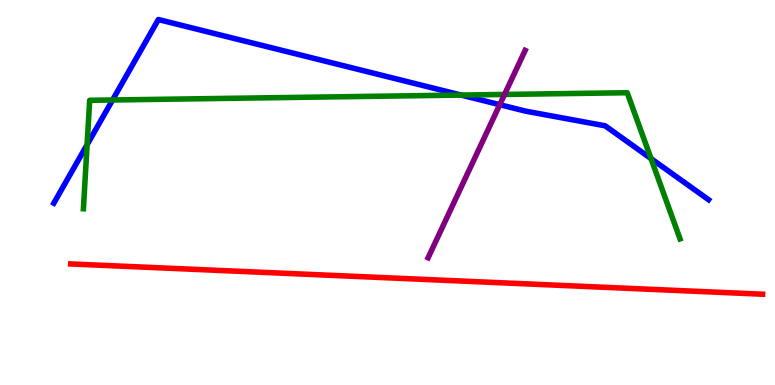[{'lines': ['blue', 'red'], 'intersections': []}, {'lines': ['green', 'red'], 'intersections': []}, {'lines': ['purple', 'red'], 'intersections': []}, {'lines': ['blue', 'green'], 'intersections': [{'x': 1.12, 'y': 6.24}, {'x': 1.45, 'y': 7.4}, {'x': 5.95, 'y': 7.53}, {'x': 8.4, 'y': 5.88}]}, {'lines': ['blue', 'purple'], 'intersections': [{'x': 6.45, 'y': 7.28}]}, {'lines': ['green', 'purple'], 'intersections': [{'x': 6.51, 'y': 7.55}]}]